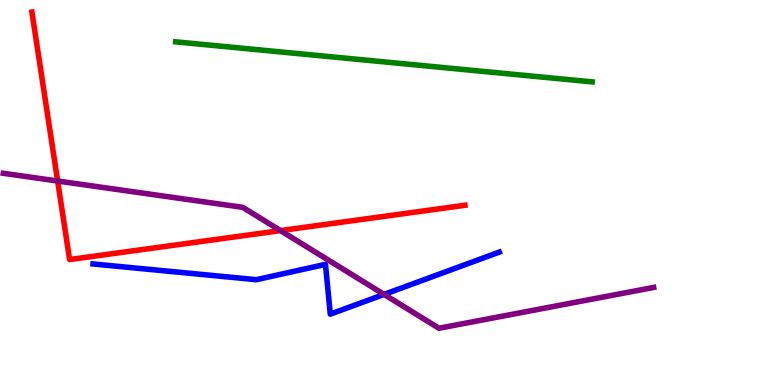[{'lines': ['blue', 'red'], 'intersections': []}, {'lines': ['green', 'red'], 'intersections': []}, {'lines': ['purple', 'red'], 'intersections': [{'x': 0.744, 'y': 5.3}, {'x': 3.62, 'y': 4.01}]}, {'lines': ['blue', 'green'], 'intersections': []}, {'lines': ['blue', 'purple'], 'intersections': [{'x': 4.96, 'y': 2.35}]}, {'lines': ['green', 'purple'], 'intersections': []}]